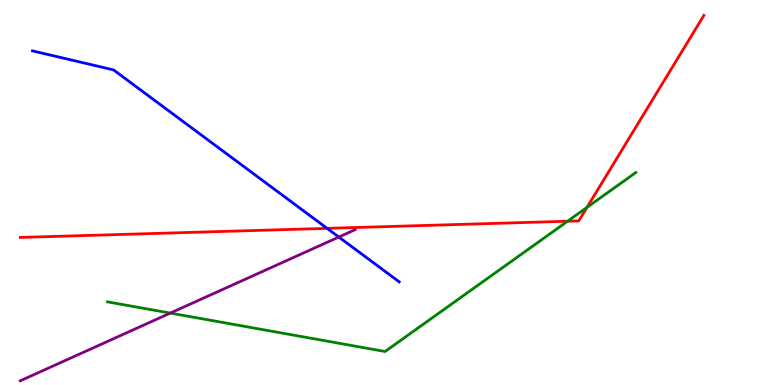[{'lines': ['blue', 'red'], 'intersections': [{'x': 4.22, 'y': 4.07}]}, {'lines': ['green', 'red'], 'intersections': [{'x': 7.32, 'y': 4.25}, {'x': 7.57, 'y': 4.61}]}, {'lines': ['purple', 'red'], 'intersections': []}, {'lines': ['blue', 'green'], 'intersections': []}, {'lines': ['blue', 'purple'], 'intersections': [{'x': 4.37, 'y': 3.84}]}, {'lines': ['green', 'purple'], 'intersections': [{'x': 2.2, 'y': 1.87}]}]